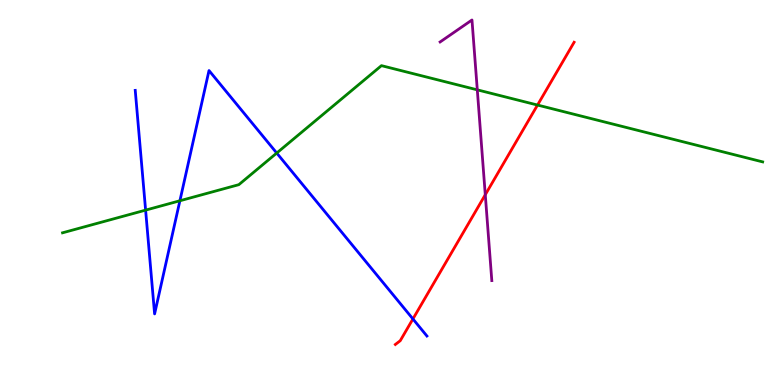[{'lines': ['blue', 'red'], 'intersections': [{'x': 5.33, 'y': 1.72}]}, {'lines': ['green', 'red'], 'intersections': [{'x': 6.94, 'y': 7.27}]}, {'lines': ['purple', 'red'], 'intersections': [{'x': 6.26, 'y': 4.94}]}, {'lines': ['blue', 'green'], 'intersections': [{'x': 1.88, 'y': 4.54}, {'x': 2.32, 'y': 4.79}, {'x': 3.57, 'y': 6.02}]}, {'lines': ['blue', 'purple'], 'intersections': []}, {'lines': ['green', 'purple'], 'intersections': [{'x': 6.16, 'y': 7.67}]}]